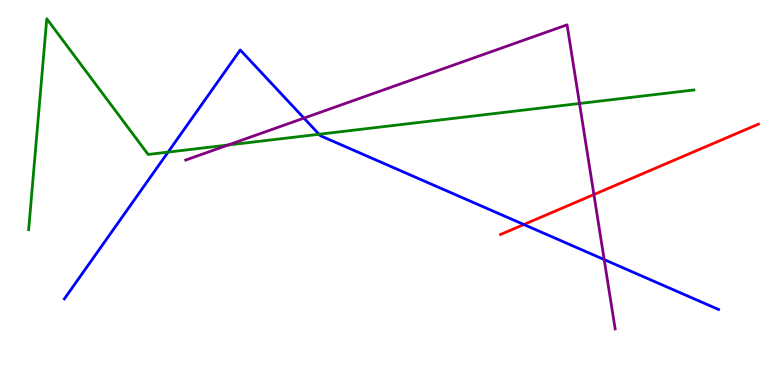[{'lines': ['blue', 'red'], 'intersections': [{'x': 6.76, 'y': 4.17}]}, {'lines': ['green', 'red'], 'intersections': []}, {'lines': ['purple', 'red'], 'intersections': [{'x': 7.66, 'y': 4.95}]}, {'lines': ['blue', 'green'], 'intersections': [{'x': 2.17, 'y': 6.05}, {'x': 4.12, 'y': 6.51}]}, {'lines': ['blue', 'purple'], 'intersections': [{'x': 3.92, 'y': 6.93}, {'x': 7.8, 'y': 3.26}]}, {'lines': ['green', 'purple'], 'intersections': [{'x': 2.94, 'y': 6.23}, {'x': 7.48, 'y': 7.31}]}]